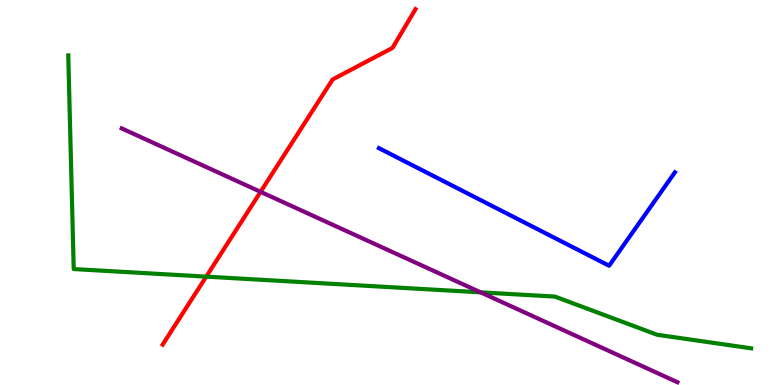[{'lines': ['blue', 'red'], 'intersections': []}, {'lines': ['green', 'red'], 'intersections': [{'x': 2.66, 'y': 2.81}]}, {'lines': ['purple', 'red'], 'intersections': [{'x': 3.36, 'y': 5.02}]}, {'lines': ['blue', 'green'], 'intersections': []}, {'lines': ['blue', 'purple'], 'intersections': []}, {'lines': ['green', 'purple'], 'intersections': [{'x': 6.2, 'y': 2.41}]}]